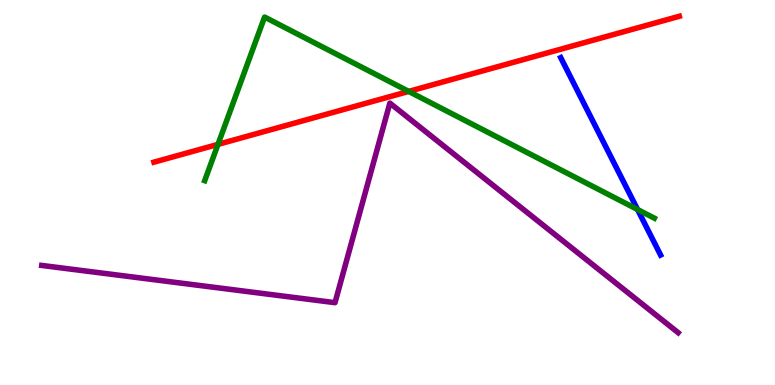[{'lines': ['blue', 'red'], 'intersections': []}, {'lines': ['green', 'red'], 'intersections': [{'x': 2.81, 'y': 6.25}, {'x': 5.27, 'y': 7.63}]}, {'lines': ['purple', 'red'], 'intersections': []}, {'lines': ['blue', 'green'], 'intersections': [{'x': 8.23, 'y': 4.56}]}, {'lines': ['blue', 'purple'], 'intersections': []}, {'lines': ['green', 'purple'], 'intersections': []}]